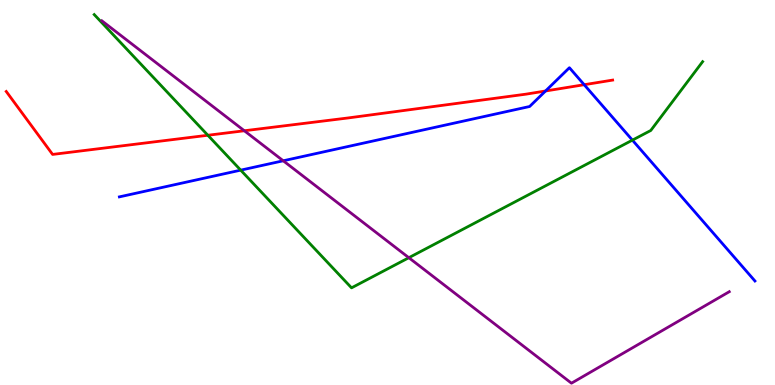[{'lines': ['blue', 'red'], 'intersections': [{'x': 7.04, 'y': 7.64}, {'x': 7.54, 'y': 7.8}]}, {'lines': ['green', 'red'], 'intersections': [{'x': 2.68, 'y': 6.49}]}, {'lines': ['purple', 'red'], 'intersections': [{'x': 3.15, 'y': 6.6}]}, {'lines': ['blue', 'green'], 'intersections': [{'x': 3.11, 'y': 5.58}, {'x': 8.16, 'y': 6.36}]}, {'lines': ['blue', 'purple'], 'intersections': [{'x': 3.65, 'y': 5.82}]}, {'lines': ['green', 'purple'], 'intersections': [{'x': 5.28, 'y': 3.31}]}]